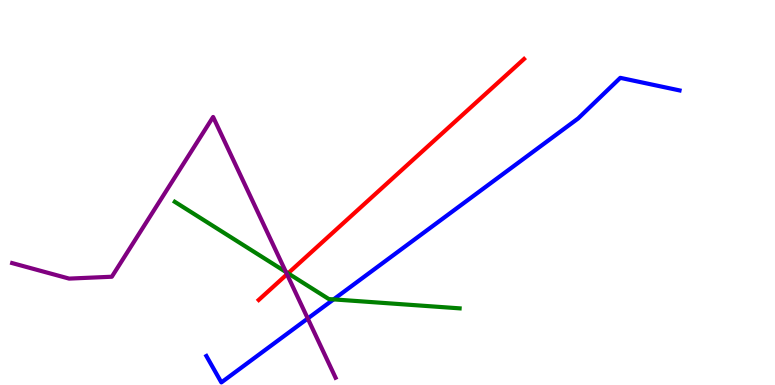[{'lines': ['blue', 'red'], 'intersections': []}, {'lines': ['green', 'red'], 'intersections': [{'x': 3.72, 'y': 2.9}]}, {'lines': ['purple', 'red'], 'intersections': [{'x': 3.7, 'y': 2.88}]}, {'lines': ['blue', 'green'], 'intersections': [{'x': 4.3, 'y': 2.22}]}, {'lines': ['blue', 'purple'], 'intersections': [{'x': 3.97, 'y': 1.73}]}, {'lines': ['green', 'purple'], 'intersections': [{'x': 3.69, 'y': 2.94}]}]